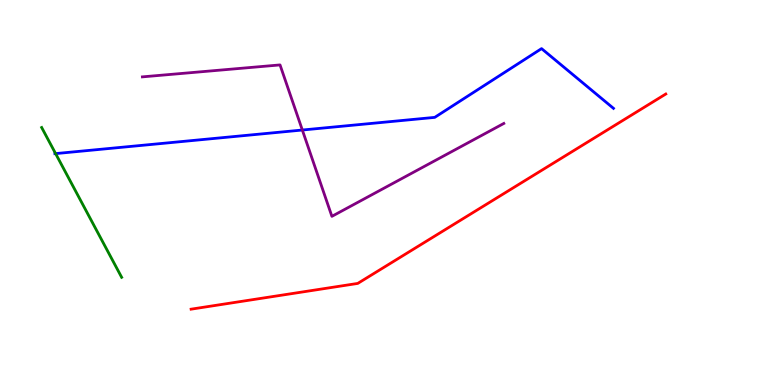[{'lines': ['blue', 'red'], 'intersections': []}, {'lines': ['green', 'red'], 'intersections': []}, {'lines': ['purple', 'red'], 'intersections': []}, {'lines': ['blue', 'green'], 'intersections': [{'x': 0.717, 'y': 6.01}]}, {'lines': ['blue', 'purple'], 'intersections': [{'x': 3.9, 'y': 6.62}]}, {'lines': ['green', 'purple'], 'intersections': []}]